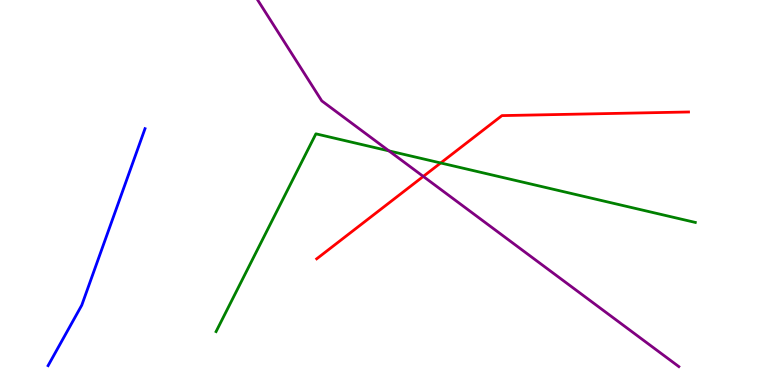[{'lines': ['blue', 'red'], 'intersections': []}, {'lines': ['green', 'red'], 'intersections': [{'x': 5.69, 'y': 5.77}]}, {'lines': ['purple', 'red'], 'intersections': [{'x': 5.46, 'y': 5.42}]}, {'lines': ['blue', 'green'], 'intersections': []}, {'lines': ['blue', 'purple'], 'intersections': []}, {'lines': ['green', 'purple'], 'intersections': [{'x': 5.02, 'y': 6.08}]}]